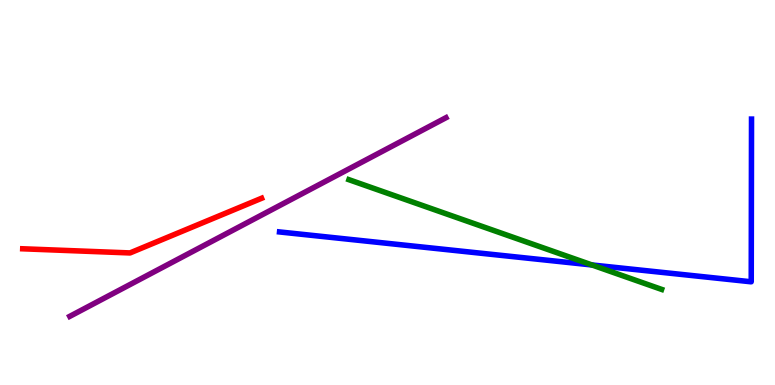[{'lines': ['blue', 'red'], 'intersections': []}, {'lines': ['green', 'red'], 'intersections': []}, {'lines': ['purple', 'red'], 'intersections': []}, {'lines': ['blue', 'green'], 'intersections': [{'x': 7.64, 'y': 3.12}]}, {'lines': ['blue', 'purple'], 'intersections': []}, {'lines': ['green', 'purple'], 'intersections': []}]